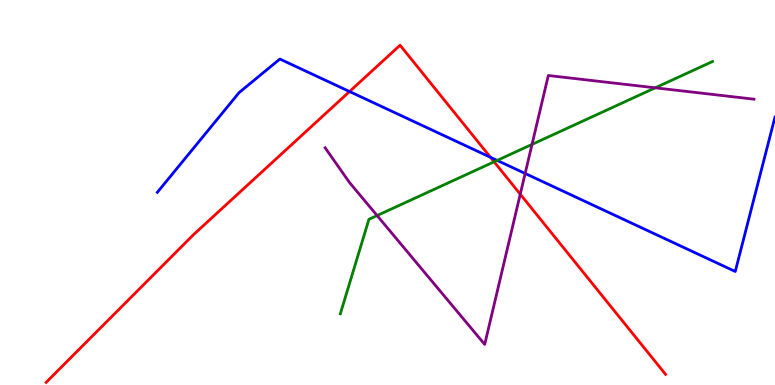[{'lines': ['blue', 'red'], 'intersections': [{'x': 4.51, 'y': 7.62}, {'x': 6.33, 'y': 5.91}]}, {'lines': ['green', 'red'], 'intersections': [{'x': 6.38, 'y': 5.8}]}, {'lines': ['purple', 'red'], 'intersections': [{'x': 6.71, 'y': 4.96}]}, {'lines': ['blue', 'green'], 'intersections': [{'x': 6.41, 'y': 5.83}]}, {'lines': ['blue', 'purple'], 'intersections': [{'x': 6.78, 'y': 5.49}]}, {'lines': ['green', 'purple'], 'intersections': [{'x': 4.87, 'y': 4.4}, {'x': 6.86, 'y': 6.25}, {'x': 8.45, 'y': 7.72}]}]